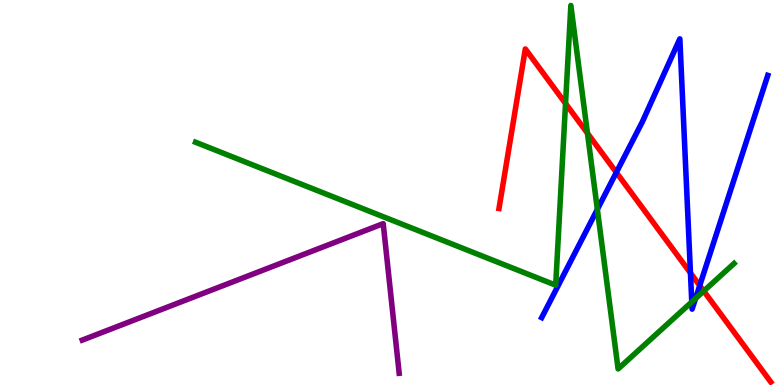[{'lines': ['blue', 'red'], 'intersections': [{'x': 7.95, 'y': 5.52}, {'x': 8.91, 'y': 2.91}, {'x': 9.03, 'y': 2.58}]}, {'lines': ['green', 'red'], 'intersections': [{'x': 7.3, 'y': 7.31}, {'x': 7.58, 'y': 6.54}, {'x': 9.08, 'y': 2.44}]}, {'lines': ['purple', 'red'], 'intersections': []}, {'lines': ['blue', 'green'], 'intersections': [{'x': 7.71, 'y': 4.56}, {'x': 8.93, 'y': 2.16}, {'x': 8.97, 'y': 2.25}]}, {'lines': ['blue', 'purple'], 'intersections': []}, {'lines': ['green', 'purple'], 'intersections': []}]